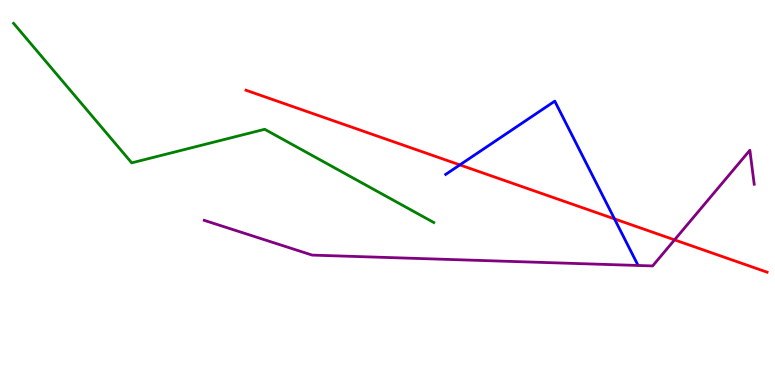[{'lines': ['blue', 'red'], 'intersections': [{'x': 5.93, 'y': 5.72}, {'x': 7.93, 'y': 4.31}]}, {'lines': ['green', 'red'], 'intersections': []}, {'lines': ['purple', 'red'], 'intersections': [{'x': 8.7, 'y': 3.77}]}, {'lines': ['blue', 'green'], 'intersections': []}, {'lines': ['blue', 'purple'], 'intersections': []}, {'lines': ['green', 'purple'], 'intersections': []}]